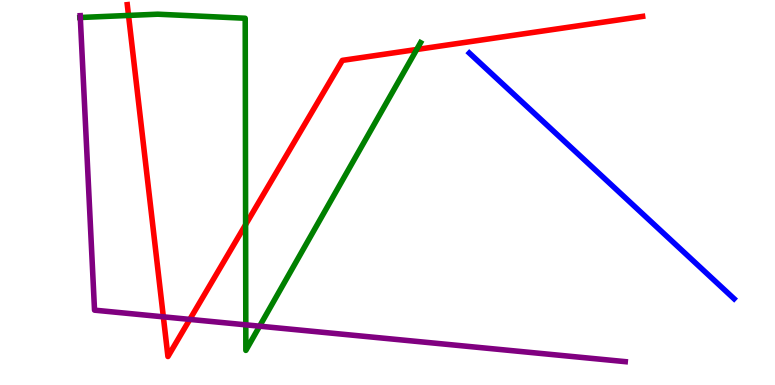[{'lines': ['blue', 'red'], 'intersections': []}, {'lines': ['green', 'red'], 'intersections': [{'x': 1.66, 'y': 9.6}, {'x': 3.17, 'y': 4.17}, {'x': 5.38, 'y': 8.71}]}, {'lines': ['purple', 'red'], 'intersections': [{'x': 2.11, 'y': 1.77}, {'x': 2.45, 'y': 1.7}]}, {'lines': ['blue', 'green'], 'intersections': []}, {'lines': ['blue', 'purple'], 'intersections': []}, {'lines': ['green', 'purple'], 'intersections': [{'x': 1.04, 'y': 9.55}, {'x': 3.17, 'y': 1.56}, {'x': 3.35, 'y': 1.53}]}]